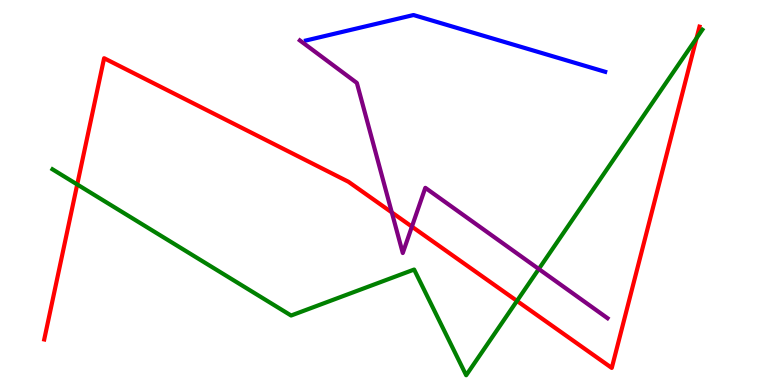[{'lines': ['blue', 'red'], 'intersections': []}, {'lines': ['green', 'red'], 'intersections': [{'x': 0.996, 'y': 5.21}, {'x': 6.67, 'y': 2.18}, {'x': 8.99, 'y': 9.01}]}, {'lines': ['purple', 'red'], 'intersections': [{'x': 5.06, 'y': 4.48}, {'x': 5.31, 'y': 4.11}]}, {'lines': ['blue', 'green'], 'intersections': []}, {'lines': ['blue', 'purple'], 'intersections': []}, {'lines': ['green', 'purple'], 'intersections': [{'x': 6.95, 'y': 3.01}]}]